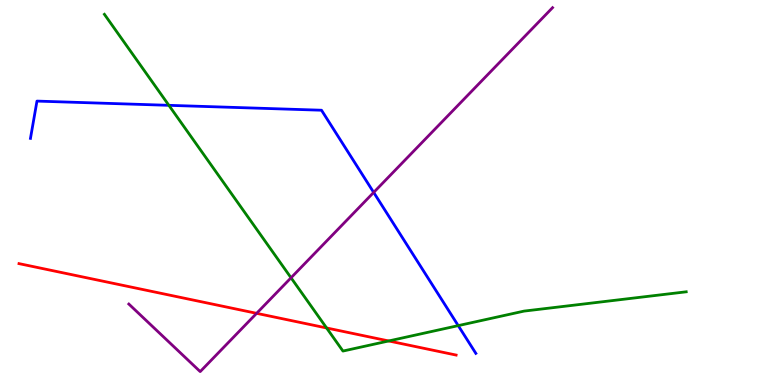[{'lines': ['blue', 'red'], 'intersections': []}, {'lines': ['green', 'red'], 'intersections': [{'x': 4.21, 'y': 1.48}, {'x': 5.02, 'y': 1.14}]}, {'lines': ['purple', 'red'], 'intersections': [{'x': 3.31, 'y': 1.86}]}, {'lines': ['blue', 'green'], 'intersections': [{'x': 2.18, 'y': 7.26}, {'x': 5.91, 'y': 1.54}]}, {'lines': ['blue', 'purple'], 'intersections': [{'x': 4.82, 'y': 5.0}]}, {'lines': ['green', 'purple'], 'intersections': [{'x': 3.76, 'y': 2.78}]}]